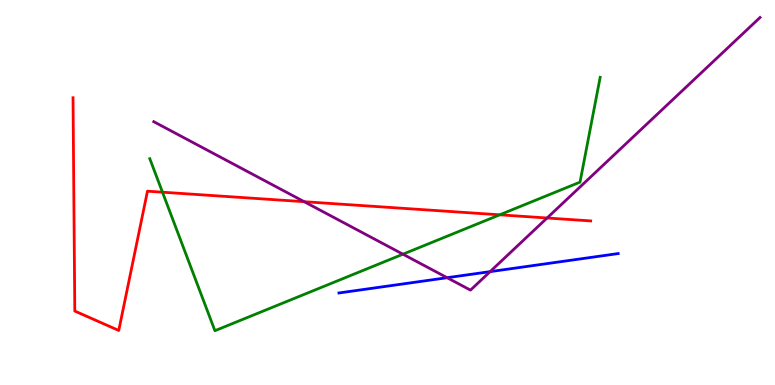[{'lines': ['blue', 'red'], 'intersections': []}, {'lines': ['green', 'red'], 'intersections': [{'x': 2.1, 'y': 5.01}, {'x': 6.45, 'y': 4.42}]}, {'lines': ['purple', 'red'], 'intersections': [{'x': 3.93, 'y': 4.76}, {'x': 7.06, 'y': 4.34}]}, {'lines': ['blue', 'green'], 'intersections': []}, {'lines': ['blue', 'purple'], 'intersections': [{'x': 5.77, 'y': 2.79}, {'x': 6.32, 'y': 2.94}]}, {'lines': ['green', 'purple'], 'intersections': [{'x': 5.2, 'y': 3.4}]}]